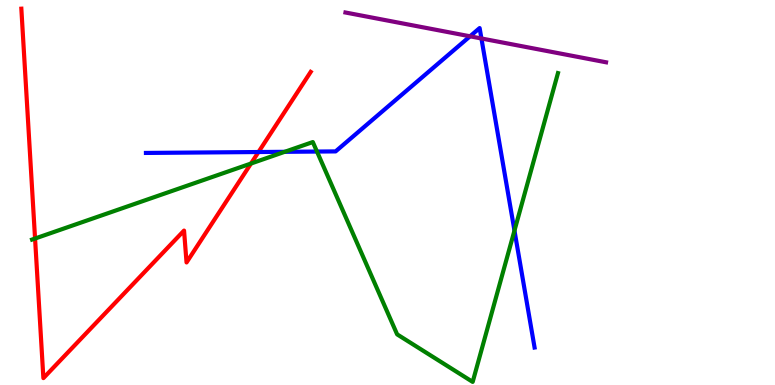[{'lines': ['blue', 'red'], 'intersections': [{'x': 3.34, 'y': 6.05}]}, {'lines': ['green', 'red'], 'intersections': [{'x': 0.452, 'y': 3.8}, {'x': 3.24, 'y': 5.75}]}, {'lines': ['purple', 'red'], 'intersections': []}, {'lines': ['blue', 'green'], 'intersections': [{'x': 3.67, 'y': 6.06}, {'x': 4.09, 'y': 6.06}, {'x': 6.64, 'y': 4.01}]}, {'lines': ['blue', 'purple'], 'intersections': [{'x': 6.06, 'y': 9.06}, {'x': 6.21, 'y': 9.0}]}, {'lines': ['green', 'purple'], 'intersections': []}]